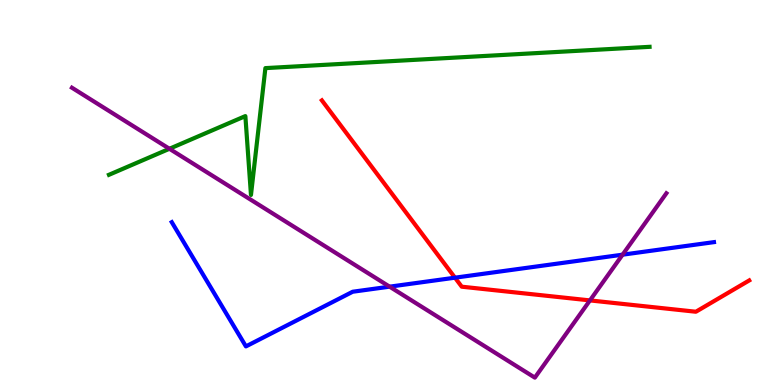[{'lines': ['blue', 'red'], 'intersections': [{'x': 5.87, 'y': 2.79}]}, {'lines': ['green', 'red'], 'intersections': []}, {'lines': ['purple', 'red'], 'intersections': [{'x': 7.61, 'y': 2.2}]}, {'lines': ['blue', 'green'], 'intersections': []}, {'lines': ['blue', 'purple'], 'intersections': [{'x': 5.03, 'y': 2.55}, {'x': 8.03, 'y': 3.38}]}, {'lines': ['green', 'purple'], 'intersections': [{'x': 2.19, 'y': 6.14}]}]